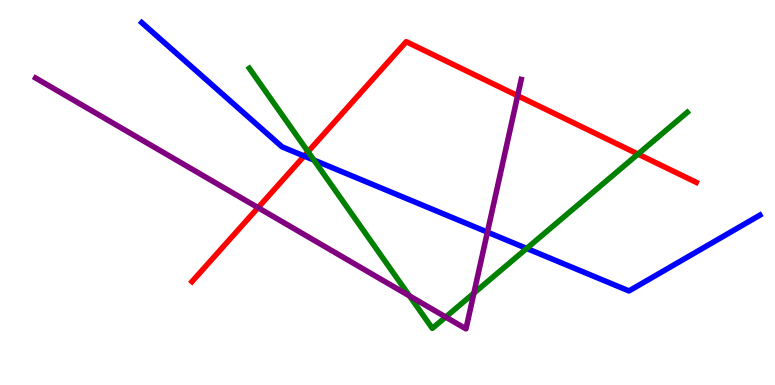[{'lines': ['blue', 'red'], 'intersections': [{'x': 3.92, 'y': 5.95}]}, {'lines': ['green', 'red'], 'intersections': [{'x': 3.97, 'y': 6.06}, {'x': 8.23, 'y': 6.0}]}, {'lines': ['purple', 'red'], 'intersections': [{'x': 3.33, 'y': 4.61}, {'x': 6.68, 'y': 7.51}]}, {'lines': ['blue', 'green'], 'intersections': [{'x': 4.05, 'y': 5.84}, {'x': 6.8, 'y': 3.55}]}, {'lines': ['blue', 'purple'], 'intersections': [{'x': 6.29, 'y': 3.97}]}, {'lines': ['green', 'purple'], 'intersections': [{'x': 5.28, 'y': 2.31}, {'x': 5.75, 'y': 1.77}, {'x': 6.11, 'y': 2.39}]}]